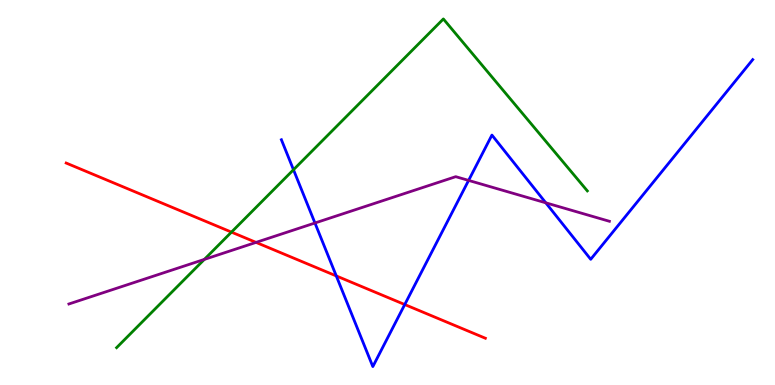[{'lines': ['blue', 'red'], 'intersections': [{'x': 4.34, 'y': 2.83}, {'x': 5.22, 'y': 2.09}]}, {'lines': ['green', 'red'], 'intersections': [{'x': 2.99, 'y': 3.97}]}, {'lines': ['purple', 'red'], 'intersections': [{'x': 3.3, 'y': 3.7}]}, {'lines': ['blue', 'green'], 'intersections': [{'x': 3.79, 'y': 5.59}]}, {'lines': ['blue', 'purple'], 'intersections': [{'x': 4.06, 'y': 4.21}, {'x': 6.05, 'y': 5.31}, {'x': 7.04, 'y': 4.73}]}, {'lines': ['green', 'purple'], 'intersections': [{'x': 2.64, 'y': 3.26}]}]